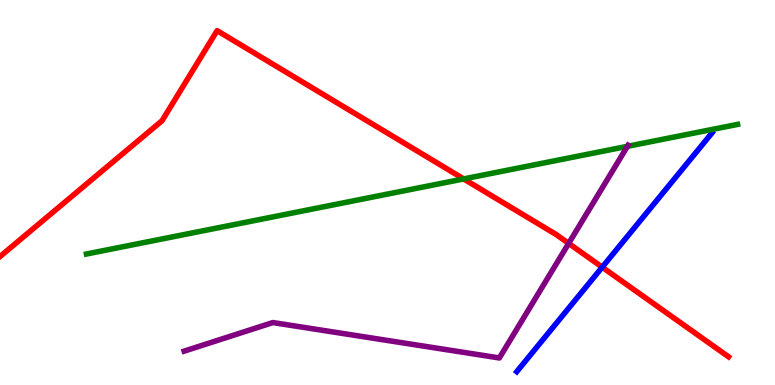[{'lines': ['blue', 'red'], 'intersections': [{'x': 7.77, 'y': 3.06}]}, {'lines': ['green', 'red'], 'intersections': [{'x': 5.98, 'y': 5.35}]}, {'lines': ['purple', 'red'], 'intersections': [{'x': 7.34, 'y': 3.68}]}, {'lines': ['blue', 'green'], 'intersections': []}, {'lines': ['blue', 'purple'], 'intersections': []}, {'lines': ['green', 'purple'], 'intersections': [{'x': 8.1, 'y': 6.2}]}]